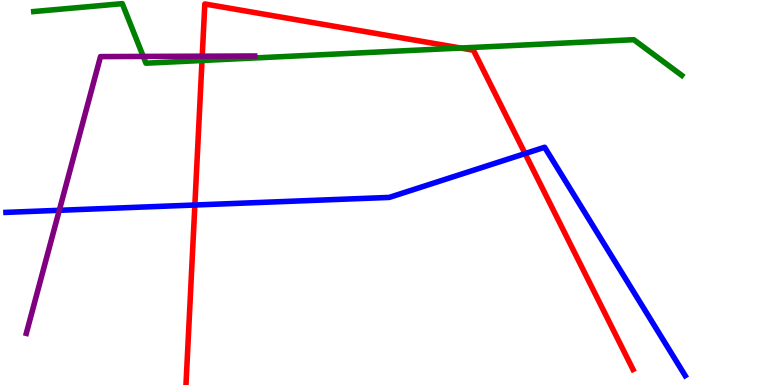[{'lines': ['blue', 'red'], 'intersections': [{'x': 2.51, 'y': 4.68}, {'x': 6.78, 'y': 6.01}]}, {'lines': ['green', 'red'], 'intersections': [{'x': 2.61, 'y': 8.43}, {'x': 5.94, 'y': 8.75}]}, {'lines': ['purple', 'red'], 'intersections': [{'x': 2.61, 'y': 8.54}]}, {'lines': ['blue', 'green'], 'intersections': []}, {'lines': ['blue', 'purple'], 'intersections': [{'x': 0.765, 'y': 4.54}]}, {'lines': ['green', 'purple'], 'intersections': [{'x': 1.85, 'y': 8.53}]}]